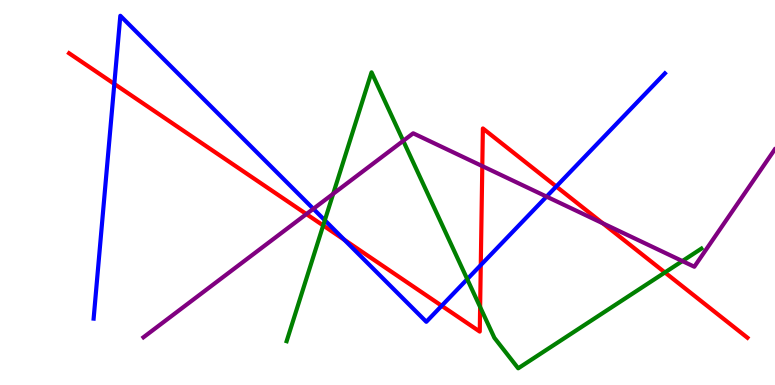[{'lines': ['blue', 'red'], 'intersections': [{'x': 1.48, 'y': 7.82}, {'x': 4.44, 'y': 3.77}, {'x': 5.7, 'y': 2.06}, {'x': 6.2, 'y': 3.11}, {'x': 7.18, 'y': 5.16}]}, {'lines': ['green', 'red'], 'intersections': [{'x': 4.17, 'y': 4.14}, {'x': 6.2, 'y': 2.03}, {'x': 8.58, 'y': 2.92}]}, {'lines': ['purple', 'red'], 'intersections': [{'x': 3.95, 'y': 4.44}, {'x': 6.22, 'y': 5.69}, {'x': 7.78, 'y': 4.2}]}, {'lines': ['blue', 'green'], 'intersections': [{'x': 4.19, 'y': 4.28}, {'x': 6.03, 'y': 2.75}]}, {'lines': ['blue', 'purple'], 'intersections': [{'x': 4.04, 'y': 4.58}, {'x': 7.05, 'y': 4.89}]}, {'lines': ['green', 'purple'], 'intersections': [{'x': 4.3, 'y': 4.97}, {'x': 5.2, 'y': 6.34}, {'x': 8.8, 'y': 3.22}]}]